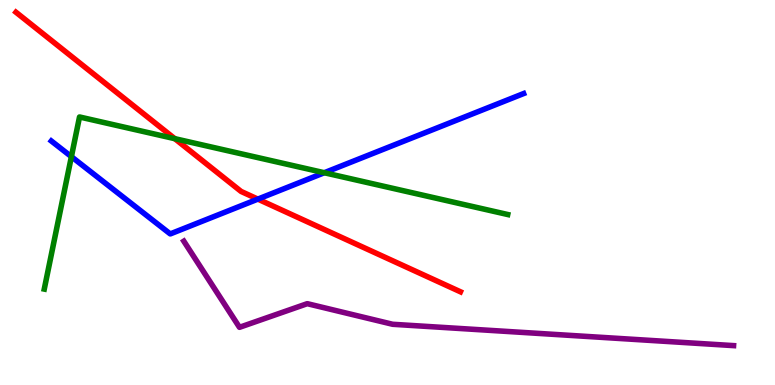[{'lines': ['blue', 'red'], 'intersections': [{'x': 3.33, 'y': 4.83}]}, {'lines': ['green', 'red'], 'intersections': [{'x': 2.26, 'y': 6.4}]}, {'lines': ['purple', 'red'], 'intersections': []}, {'lines': ['blue', 'green'], 'intersections': [{'x': 0.921, 'y': 5.93}, {'x': 4.18, 'y': 5.51}]}, {'lines': ['blue', 'purple'], 'intersections': []}, {'lines': ['green', 'purple'], 'intersections': []}]